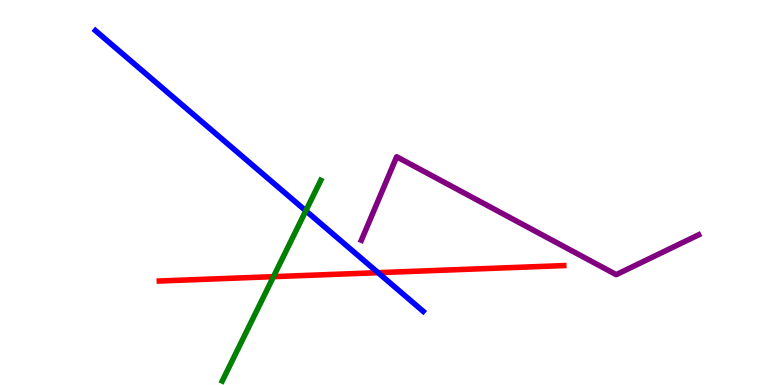[{'lines': ['blue', 'red'], 'intersections': [{'x': 4.88, 'y': 2.92}]}, {'lines': ['green', 'red'], 'intersections': [{'x': 3.53, 'y': 2.81}]}, {'lines': ['purple', 'red'], 'intersections': []}, {'lines': ['blue', 'green'], 'intersections': [{'x': 3.95, 'y': 4.52}]}, {'lines': ['blue', 'purple'], 'intersections': []}, {'lines': ['green', 'purple'], 'intersections': []}]